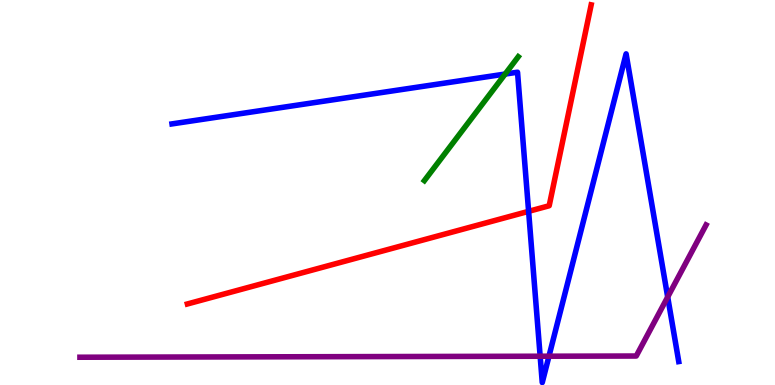[{'lines': ['blue', 'red'], 'intersections': [{'x': 6.82, 'y': 4.51}]}, {'lines': ['green', 'red'], 'intersections': []}, {'lines': ['purple', 'red'], 'intersections': []}, {'lines': ['blue', 'green'], 'intersections': [{'x': 6.52, 'y': 8.08}]}, {'lines': ['blue', 'purple'], 'intersections': [{'x': 6.97, 'y': 0.747}, {'x': 7.08, 'y': 0.748}, {'x': 8.62, 'y': 2.29}]}, {'lines': ['green', 'purple'], 'intersections': []}]